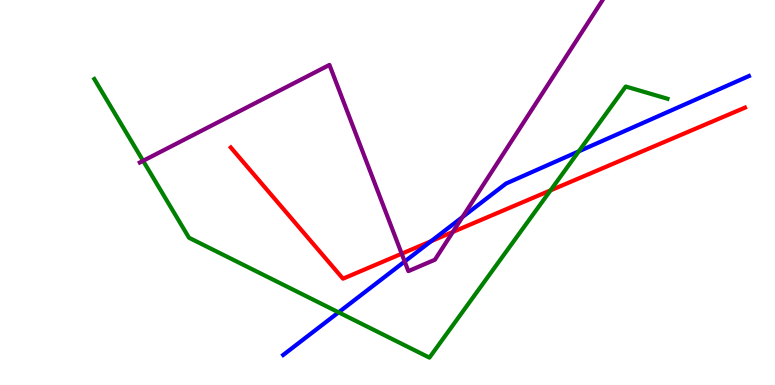[{'lines': ['blue', 'red'], 'intersections': [{'x': 5.56, 'y': 3.73}]}, {'lines': ['green', 'red'], 'intersections': [{'x': 7.1, 'y': 5.05}]}, {'lines': ['purple', 'red'], 'intersections': [{'x': 5.18, 'y': 3.41}, {'x': 5.84, 'y': 3.98}]}, {'lines': ['blue', 'green'], 'intersections': [{'x': 4.37, 'y': 1.89}, {'x': 7.47, 'y': 6.07}]}, {'lines': ['blue', 'purple'], 'intersections': [{'x': 5.22, 'y': 3.21}, {'x': 5.97, 'y': 4.36}]}, {'lines': ['green', 'purple'], 'intersections': [{'x': 1.85, 'y': 5.82}]}]